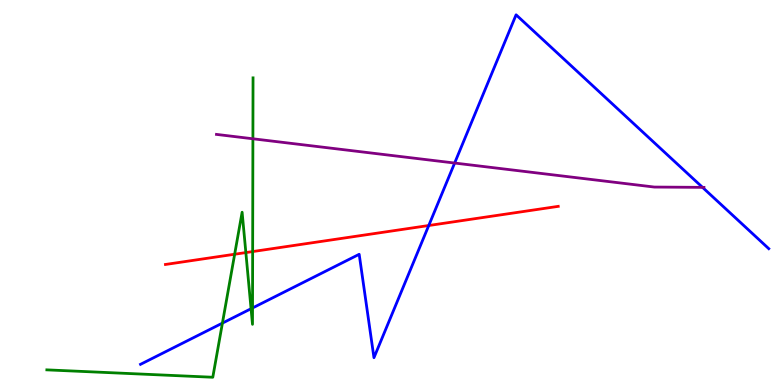[{'lines': ['blue', 'red'], 'intersections': [{'x': 5.53, 'y': 4.14}]}, {'lines': ['green', 'red'], 'intersections': [{'x': 3.03, 'y': 3.4}, {'x': 3.17, 'y': 3.44}, {'x': 3.26, 'y': 3.47}]}, {'lines': ['purple', 'red'], 'intersections': []}, {'lines': ['blue', 'green'], 'intersections': [{'x': 2.87, 'y': 1.61}, {'x': 3.24, 'y': 1.98}, {'x': 3.26, 'y': 2.0}]}, {'lines': ['blue', 'purple'], 'intersections': [{'x': 5.87, 'y': 5.77}, {'x': 9.06, 'y': 5.13}]}, {'lines': ['green', 'purple'], 'intersections': [{'x': 3.26, 'y': 6.4}]}]